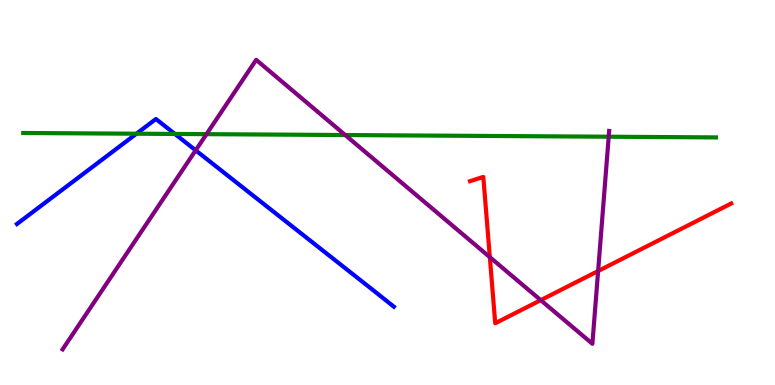[{'lines': ['blue', 'red'], 'intersections': []}, {'lines': ['green', 'red'], 'intersections': []}, {'lines': ['purple', 'red'], 'intersections': [{'x': 6.32, 'y': 3.32}, {'x': 6.98, 'y': 2.2}, {'x': 7.72, 'y': 2.96}]}, {'lines': ['blue', 'green'], 'intersections': [{'x': 1.76, 'y': 6.53}, {'x': 2.26, 'y': 6.52}]}, {'lines': ['blue', 'purple'], 'intersections': [{'x': 2.52, 'y': 6.1}]}, {'lines': ['green', 'purple'], 'intersections': [{'x': 2.66, 'y': 6.52}, {'x': 4.45, 'y': 6.49}, {'x': 7.85, 'y': 6.45}]}]